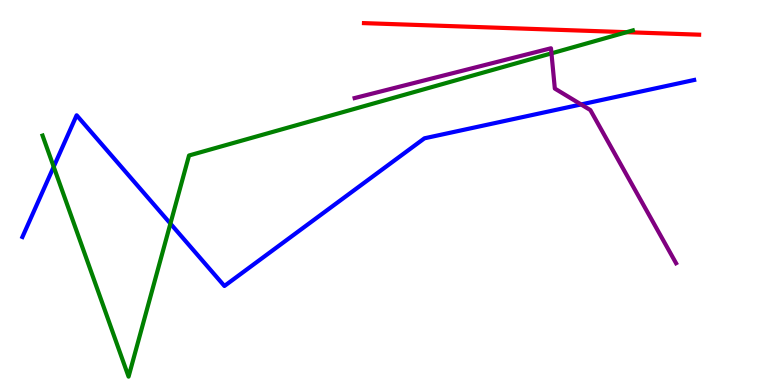[{'lines': ['blue', 'red'], 'intersections': []}, {'lines': ['green', 'red'], 'intersections': [{'x': 8.09, 'y': 9.16}]}, {'lines': ['purple', 'red'], 'intersections': []}, {'lines': ['blue', 'green'], 'intersections': [{'x': 0.693, 'y': 5.67}, {'x': 2.2, 'y': 4.19}]}, {'lines': ['blue', 'purple'], 'intersections': [{'x': 7.5, 'y': 7.29}]}, {'lines': ['green', 'purple'], 'intersections': [{'x': 7.12, 'y': 8.61}]}]